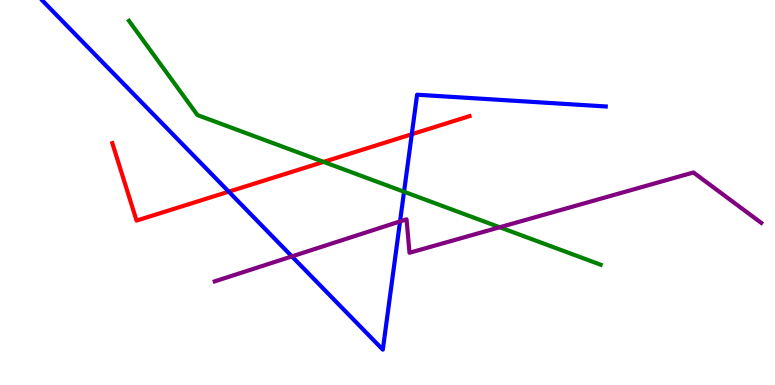[{'lines': ['blue', 'red'], 'intersections': [{'x': 2.95, 'y': 5.02}, {'x': 5.31, 'y': 6.51}]}, {'lines': ['green', 'red'], 'intersections': [{'x': 4.18, 'y': 5.79}]}, {'lines': ['purple', 'red'], 'intersections': []}, {'lines': ['blue', 'green'], 'intersections': [{'x': 5.21, 'y': 5.02}]}, {'lines': ['blue', 'purple'], 'intersections': [{'x': 3.77, 'y': 3.34}, {'x': 5.16, 'y': 4.25}]}, {'lines': ['green', 'purple'], 'intersections': [{'x': 6.45, 'y': 4.1}]}]